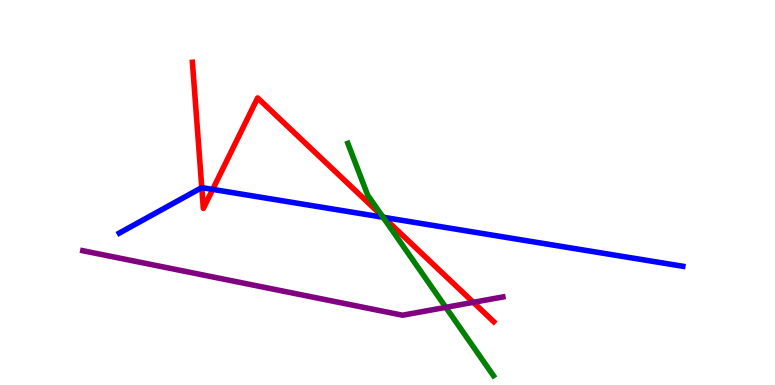[{'lines': ['blue', 'red'], 'intersections': [{'x': 2.6, 'y': 5.13}, {'x': 2.74, 'y': 5.08}, {'x': 4.95, 'y': 4.35}]}, {'lines': ['green', 'red'], 'intersections': [{'x': 4.93, 'y': 4.39}]}, {'lines': ['purple', 'red'], 'intersections': [{'x': 6.11, 'y': 2.15}]}, {'lines': ['blue', 'green'], 'intersections': [{'x': 4.94, 'y': 4.36}]}, {'lines': ['blue', 'purple'], 'intersections': []}, {'lines': ['green', 'purple'], 'intersections': [{'x': 5.75, 'y': 2.02}]}]